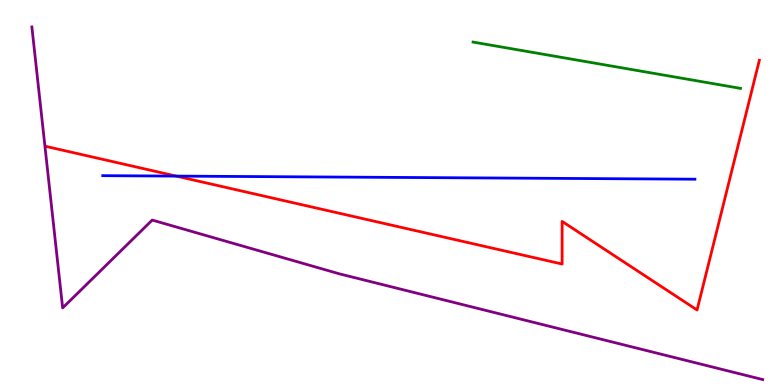[{'lines': ['blue', 'red'], 'intersections': [{'x': 2.27, 'y': 5.43}]}, {'lines': ['green', 'red'], 'intersections': []}, {'lines': ['purple', 'red'], 'intersections': []}, {'lines': ['blue', 'green'], 'intersections': []}, {'lines': ['blue', 'purple'], 'intersections': []}, {'lines': ['green', 'purple'], 'intersections': []}]